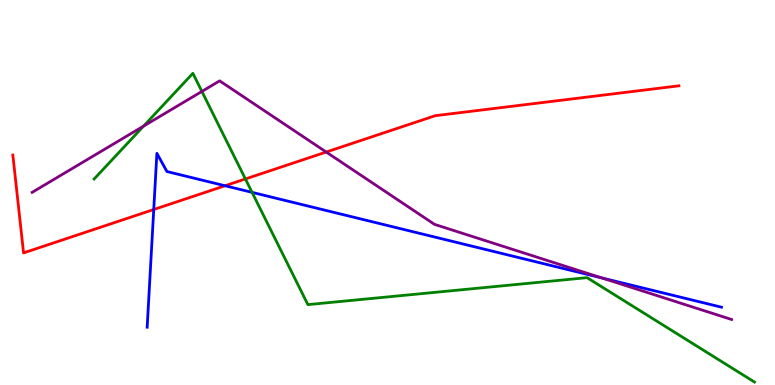[{'lines': ['blue', 'red'], 'intersections': [{'x': 1.98, 'y': 4.56}, {'x': 2.9, 'y': 5.18}]}, {'lines': ['green', 'red'], 'intersections': [{'x': 3.17, 'y': 5.35}]}, {'lines': ['purple', 'red'], 'intersections': [{'x': 4.21, 'y': 6.05}]}, {'lines': ['blue', 'green'], 'intersections': [{'x': 3.25, 'y': 5.0}]}, {'lines': ['blue', 'purple'], 'intersections': [{'x': 7.76, 'y': 2.78}]}, {'lines': ['green', 'purple'], 'intersections': [{'x': 1.85, 'y': 6.72}, {'x': 2.61, 'y': 7.63}]}]